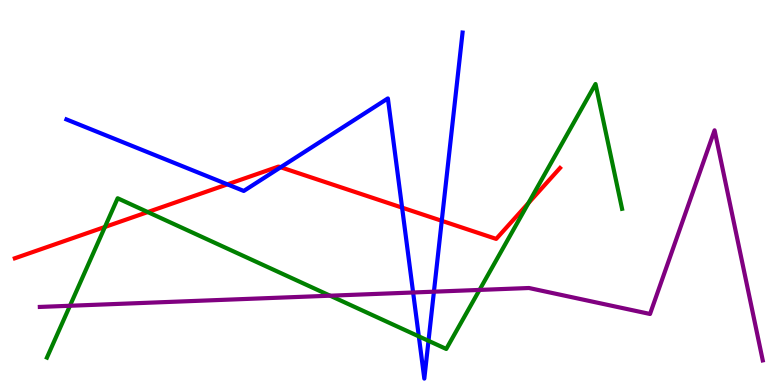[{'lines': ['blue', 'red'], 'intersections': [{'x': 2.93, 'y': 5.21}, {'x': 3.62, 'y': 5.66}, {'x': 5.19, 'y': 4.61}, {'x': 5.7, 'y': 4.26}]}, {'lines': ['green', 'red'], 'intersections': [{'x': 1.35, 'y': 4.11}, {'x': 1.91, 'y': 4.49}, {'x': 6.82, 'y': 4.73}]}, {'lines': ['purple', 'red'], 'intersections': []}, {'lines': ['blue', 'green'], 'intersections': [{'x': 5.4, 'y': 1.26}, {'x': 5.53, 'y': 1.15}]}, {'lines': ['blue', 'purple'], 'intersections': [{'x': 5.33, 'y': 2.4}, {'x': 5.6, 'y': 2.42}]}, {'lines': ['green', 'purple'], 'intersections': [{'x': 0.902, 'y': 2.06}, {'x': 4.26, 'y': 2.32}, {'x': 6.19, 'y': 2.47}]}]